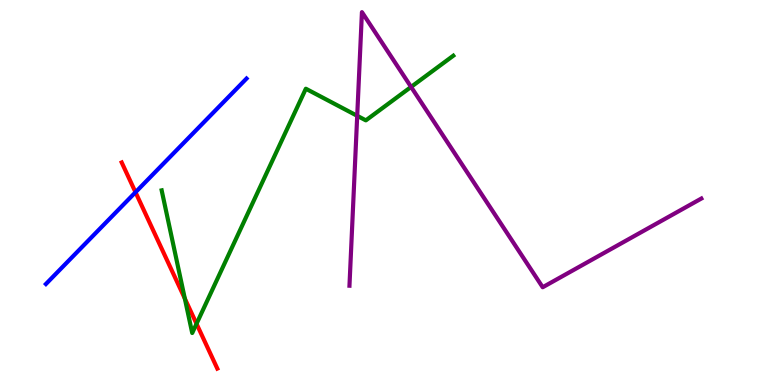[{'lines': ['blue', 'red'], 'intersections': [{'x': 1.75, 'y': 5.01}]}, {'lines': ['green', 'red'], 'intersections': [{'x': 2.38, 'y': 2.25}, {'x': 2.54, 'y': 1.59}]}, {'lines': ['purple', 'red'], 'intersections': []}, {'lines': ['blue', 'green'], 'intersections': []}, {'lines': ['blue', 'purple'], 'intersections': []}, {'lines': ['green', 'purple'], 'intersections': [{'x': 4.61, 'y': 6.99}, {'x': 5.3, 'y': 7.74}]}]